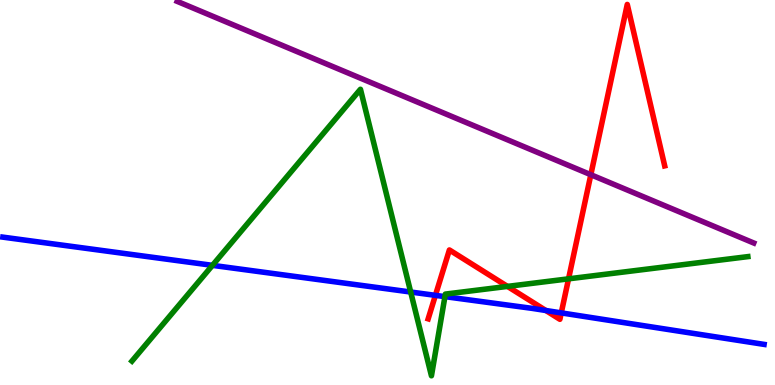[{'lines': ['blue', 'red'], 'intersections': [{'x': 5.62, 'y': 2.33}, {'x': 7.04, 'y': 1.94}, {'x': 7.24, 'y': 1.87}]}, {'lines': ['green', 'red'], 'intersections': [{'x': 6.55, 'y': 2.56}, {'x': 7.34, 'y': 2.76}]}, {'lines': ['purple', 'red'], 'intersections': [{'x': 7.62, 'y': 5.46}]}, {'lines': ['blue', 'green'], 'intersections': [{'x': 2.74, 'y': 3.11}, {'x': 5.3, 'y': 2.41}, {'x': 5.74, 'y': 2.3}]}, {'lines': ['blue', 'purple'], 'intersections': []}, {'lines': ['green', 'purple'], 'intersections': []}]